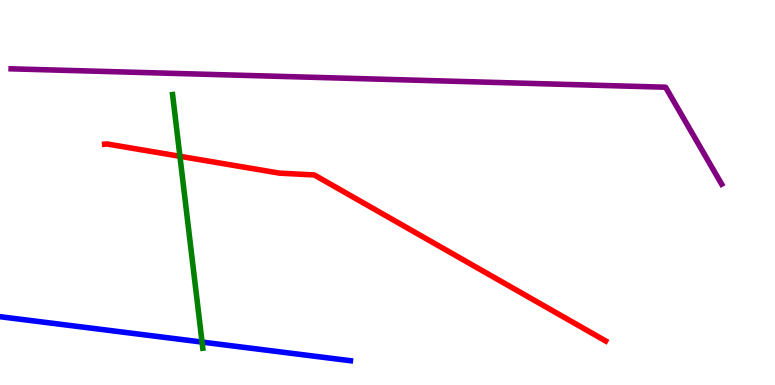[{'lines': ['blue', 'red'], 'intersections': []}, {'lines': ['green', 'red'], 'intersections': [{'x': 2.32, 'y': 5.94}]}, {'lines': ['purple', 'red'], 'intersections': []}, {'lines': ['blue', 'green'], 'intersections': [{'x': 2.61, 'y': 1.11}]}, {'lines': ['blue', 'purple'], 'intersections': []}, {'lines': ['green', 'purple'], 'intersections': []}]